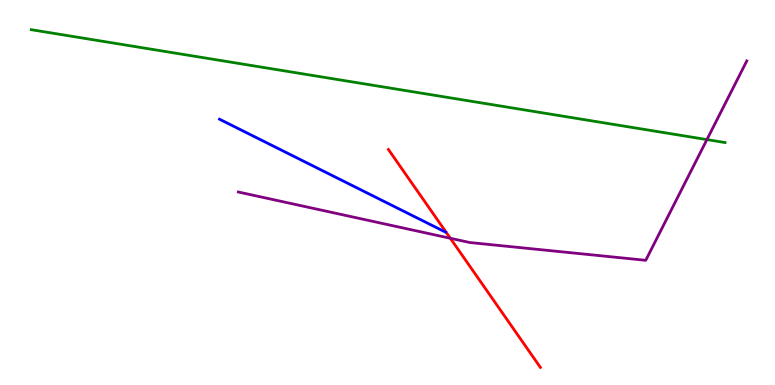[{'lines': ['blue', 'red'], 'intersections': []}, {'lines': ['green', 'red'], 'intersections': []}, {'lines': ['purple', 'red'], 'intersections': [{'x': 5.81, 'y': 3.81}]}, {'lines': ['blue', 'green'], 'intersections': []}, {'lines': ['blue', 'purple'], 'intersections': []}, {'lines': ['green', 'purple'], 'intersections': [{'x': 9.12, 'y': 6.37}]}]